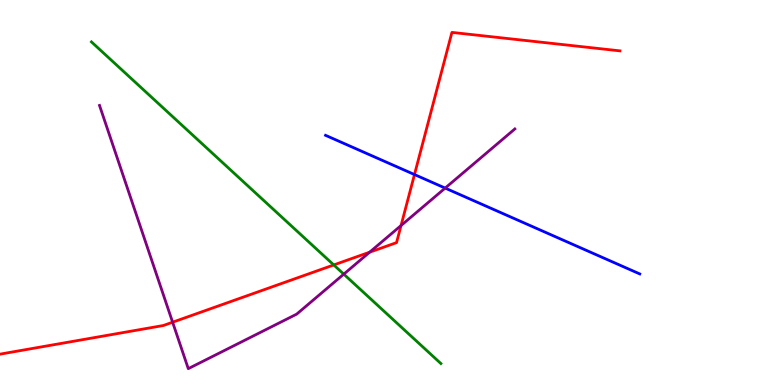[{'lines': ['blue', 'red'], 'intersections': [{'x': 5.35, 'y': 5.47}]}, {'lines': ['green', 'red'], 'intersections': [{'x': 4.31, 'y': 3.12}]}, {'lines': ['purple', 'red'], 'intersections': [{'x': 2.23, 'y': 1.63}, {'x': 4.77, 'y': 3.45}, {'x': 5.17, 'y': 4.14}]}, {'lines': ['blue', 'green'], 'intersections': []}, {'lines': ['blue', 'purple'], 'intersections': [{'x': 5.74, 'y': 5.11}]}, {'lines': ['green', 'purple'], 'intersections': [{'x': 4.44, 'y': 2.88}]}]